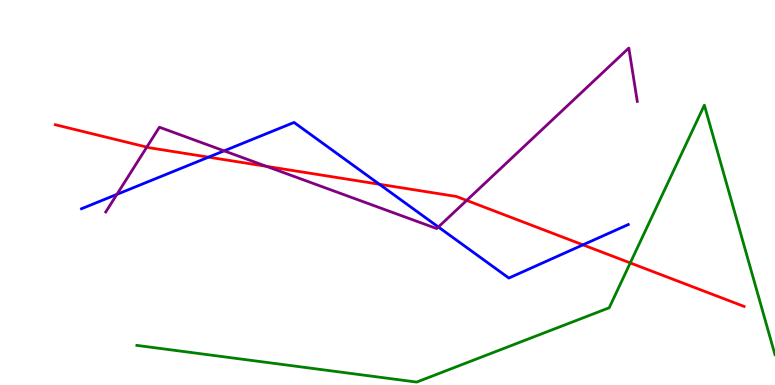[{'lines': ['blue', 'red'], 'intersections': [{'x': 2.69, 'y': 5.92}, {'x': 4.9, 'y': 5.21}, {'x': 7.52, 'y': 3.64}]}, {'lines': ['green', 'red'], 'intersections': [{'x': 8.13, 'y': 3.17}]}, {'lines': ['purple', 'red'], 'intersections': [{'x': 1.89, 'y': 6.18}, {'x': 3.44, 'y': 5.68}, {'x': 6.02, 'y': 4.79}]}, {'lines': ['blue', 'green'], 'intersections': []}, {'lines': ['blue', 'purple'], 'intersections': [{'x': 1.51, 'y': 4.95}, {'x': 2.89, 'y': 6.08}, {'x': 5.66, 'y': 4.1}]}, {'lines': ['green', 'purple'], 'intersections': []}]